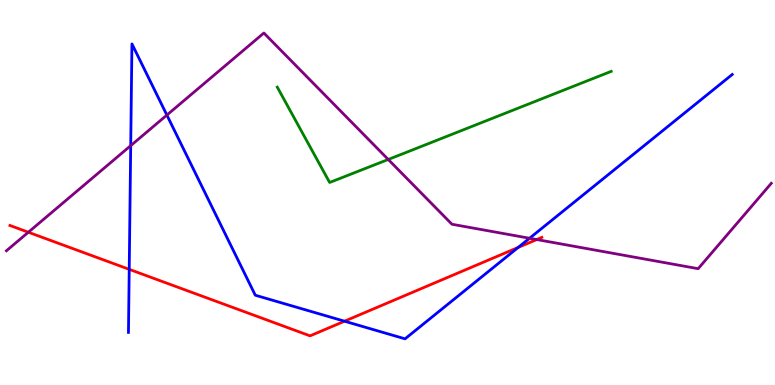[{'lines': ['blue', 'red'], 'intersections': [{'x': 1.67, 'y': 3.0}, {'x': 4.45, 'y': 1.66}, {'x': 6.69, 'y': 3.57}]}, {'lines': ['green', 'red'], 'intersections': []}, {'lines': ['purple', 'red'], 'intersections': [{'x': 0.366, 'y': 3.97}, {'x': 6.93, 'y': 3.78}]}, {'lines': ['blue', 'green'], 'intersections': []}, {'lines': ['blue', 'purple'], 'intersections': [{'x': 1.69, 'y': 6.22}, {'x': 2.15, 'y': 7.01}, {'x': 6.83, 'y': 3.81}]}, {'lines': ['green', 'purple'], 'intersections': [{'x': 5.01, 'y': 5.86}]}]